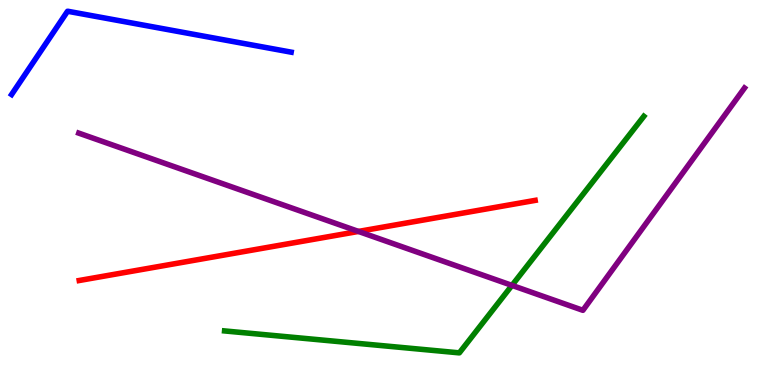[{'lines': ['blue', 'red'], 'intersections': []}, {'lines': ['green', 'red'], 'intersections': []}, {'lines': ['purple', 'red'], 'intersections': [{'x': 4.63, 'y': 3.99}]}, {'lines': ['blue', 'green'], 'intersections': []}, {'lines': ['blue', 'purple'], 'intersections': []}, {'lines': ['green', 'purple'], 'intersections': [{'x': 6.61, 'y': 2.59}]}]